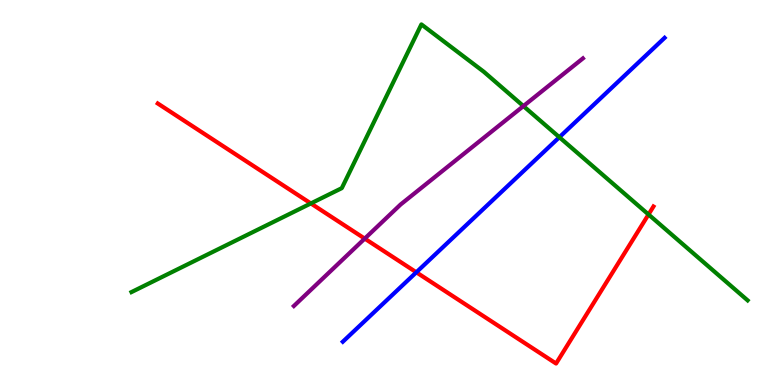[{'lines': ['blue', 'red'], 'intersections': [{'x': 5.37, 'y': 2.93}]}, {'lines': ['green', 'red'], 'intersections': [{'x': 4.01, 'y': 4.72}, {'x': 8.37, 'y': 4.43}]}, {'lines': ['purple', 'red'], 'intersections': [{'x': 4.71, 'y': 3.8}]}, {'lines': ['blue', 'green'], 'intersections': [{'x': 7.22, 'y': 6.44}]}, {'lines': ['blue', 'purple'], 'intersections': []}, {'lines': ['green', 'purple'], 'intersections': [{'x': 6.75, 'y': 7.24}]}]